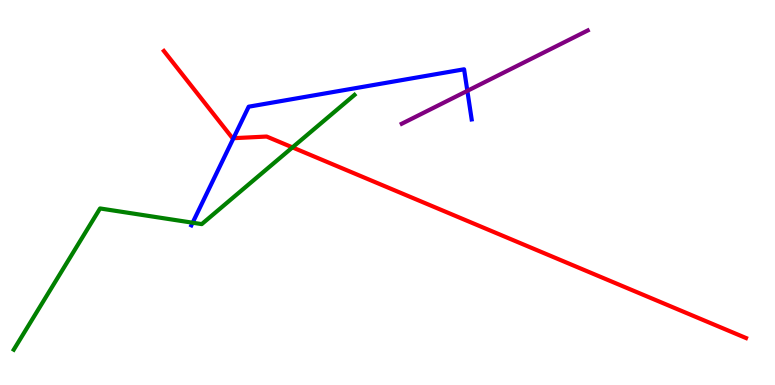[{'lines': ['blue', 'red'], 'intersections': [{'x': 3.01, 'y': 6.41}]}, {'lines': ['green', 'red'], 'intersections': [{'x': 3.77, 'y': 6.17}]}, {'lines': ['purple', 'red'], 'intersections': []}, {'lines': ['blue', 'green'], 'intersections': [{'x': 2.49, 'y': 4.22}]}, {'lines': ['blue', 'purple'], 'intersections': [{'x': 6.03, 'y': 7.64}]}, {'lines': ['green', 'purple'], 'intersections': []}]